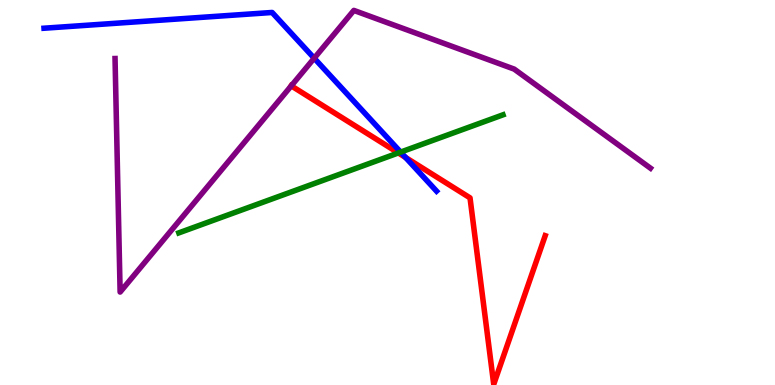[{'lines': ['blue', 'red'], 'intersections': [{'x': 5.23, 'y': 5.91}]}, {'lines': ['green', 'red'], 'intersections': [{'x': 5.14, 'y': 6.03}]}, {'lines': ['purple', 'red'], 'intersections': [{'x': 3.76, 'y': 7.77}]}, {'lines': ['blue', 'green'], 'intersections': [{'x': 5.17, 'y': 6.05}]}, {'lines': ['blue', 'purple'], 'intersections': [{'x': 4.05, 'y': 8.49}]}, {'lines': ['green', 'purple'], 'intersections': []}]